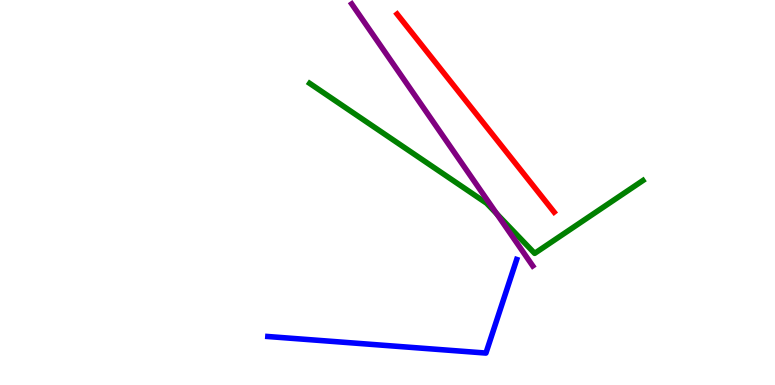[{'lines': ['blue', 'red'], 'intersections': []}, {'lines': ['green', 'red'], 'intersections': []}, {'lines': ['purple', 'red'], 'intersections': []}, {'lines': ['blue', 'green'], 'intersections': []}, {'lines': ['blue', 'purple'], 'intersections': []}, {'lines': ['green', 'purple'], 'intersections': [{'x': 6.41, 'y': 4.45}]}]